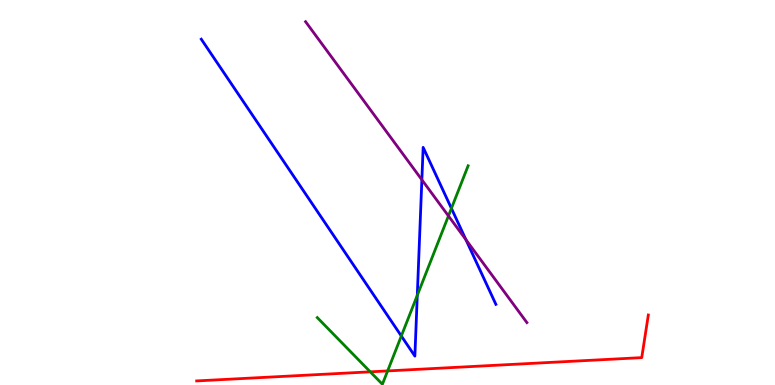[{'lines': ['blue', 'red'], 'intersections': []}, {'lines': ['green', 'red'], 'intersections': [{'x': 4.78, 'y': 0.342}, {'x': 5.0, 'y': 0.366}]}, {'lines': ['purple', 'red'], 'intersections': []}, {'lines': ['blue', 'green'], 'intersections': [{'x': 5.18, 'y': 1.27}, {'x': 5.38, 'y': 2.33}, {'x': 5.82, 'y': 4.59}]}, {'lines': ['blue', 'purple'], 'intersections': [{'x': 5.44, 'y': 5.33}, {'x': 6.01, 'y': 3.77}]}, {'lines': ['green', 'purple'], 'intersections': [{'x': 5.79, 'y': 4.39}]}]